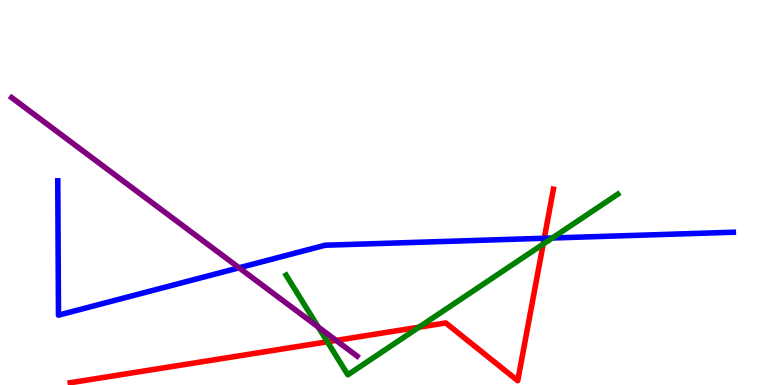[{'lines': ['blue', 'red'], 'intersections': [{'x': 7.02, 'y': 3.81}]}, {'lines': ['green', 'red'], 'intersections': [{'x': 4.22, 'y': 1.12}, {'x': 5.41, 'y': 1.5}, {'x': 7.01, 'y': 3.66}]}, {'lines': ['purple', 'red'], 'intersections': [{'x': 4.34, 'y': 1.16}]}, {'lines': ['blue', 'green'], 'intersections': [{'x': 7.13, 'y': 3.82}]}, {'lines': ['blue', 'purple'], 'intersections': [{'x': 3.09, 'y': 3.04}]}, {'lines': ['green', 'purple'], 'intersections': [{'x': 4.11, 'y': 1.51}]}]